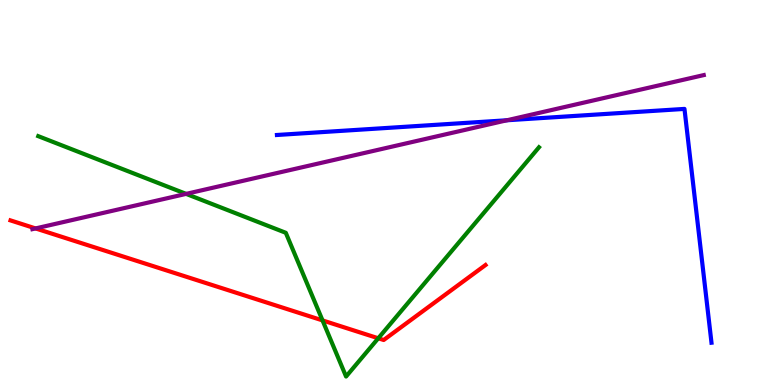[{'lines': ['blue', 'red'], 'intersections': []}, {'lines': ['green', 'red'], 'intersections': [{'x': 4.16, 'y': 1.68}, {'x': 4.88, 'y': 1.21}]}, {'lines': ['purple', 'red'], 'intersections': [{'x': 0.459, 'y': 4.07}]}, {'lines': ['blue', 'green'], 'intersections': []}, {'lines': ['blue', 'purple'], 'intersections': [{'x': 6.54, 'y': 6.88}]}, {'lines': ['green', 'purple'], 'intersections': [{'x': 2.4, 'y': 4.96}]}]